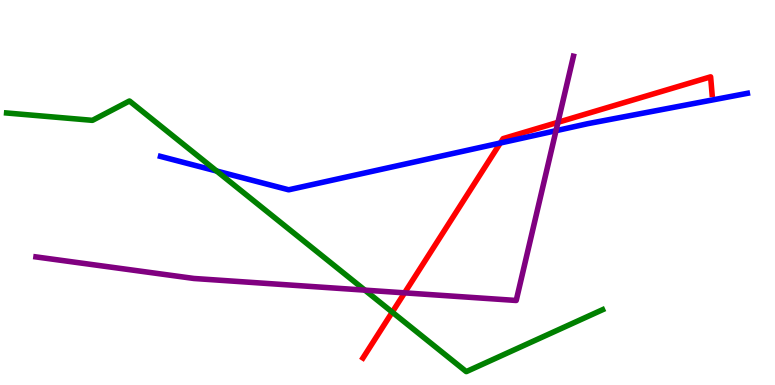[{'lines': ['blue', 'red'], 'intersections': [{'x': 6.46, 'y': 6.29}]}, {'lines': ['green', 'red'], 'intersections': [{'x': 5.06, 'y': 1.89}]}, {'lines': ['purple', 'red'], 'intersections': [{'x': 5.22, 'y': 2.39}, {'x': 7.2, 'y': 6.82}]}, {'lines': ['blue', 'green'], 'intersections': [{'x': 2.8, 'y': 5.56}]}, {'lines': ['blue', 'purple'], 'intersections': [{'x': 7.17, 'y': 6.61}]}, {'lines': ['green', 'purple'], 'intersections': [{'x': 4.71, 'y': 2.46}]}]